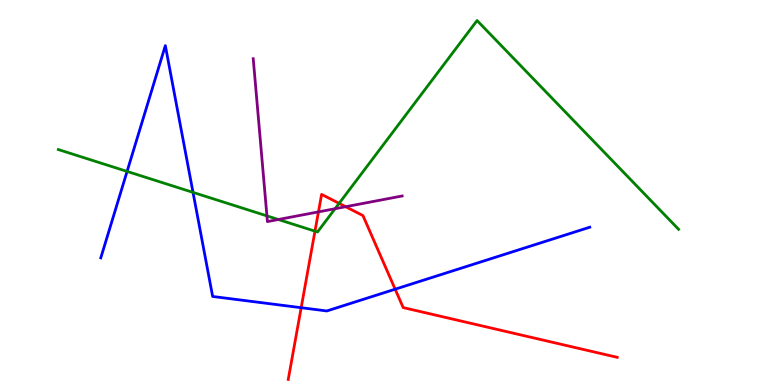[{'lines': ['blue', 'red'], 'intersections': [{'x': 3.89, 'y': 2.01}, {'x': 5.1, 'y': 2.49}]}, {'lines': ['green', 'red'], 'intersections': [{'x': 4.06, 'y': 4.0}, {'x': 4.38, 'y': 4.72}]}, {'lines': ['purple', 'red'], 'intersections': [{'x': 4.11, 'y': 4.5}, {'x': 4.46, 'y': 4.63}]}, {'lines': ['blue', 'green'], 'intersections': [{'x': 1.64, 'y': 5.55}, {'x': 2.49, 'y': 5.0}]}, {'lines': ['blue', 'purple'], 'intersections': []}, {'lines': ['green', 'purple'], 'intersections': [{'x': 3.44, 'y': 4.39}, {'x': 3.59, 'y': 4.3}, {'x': 4.32, 'y': 4.58}]}]